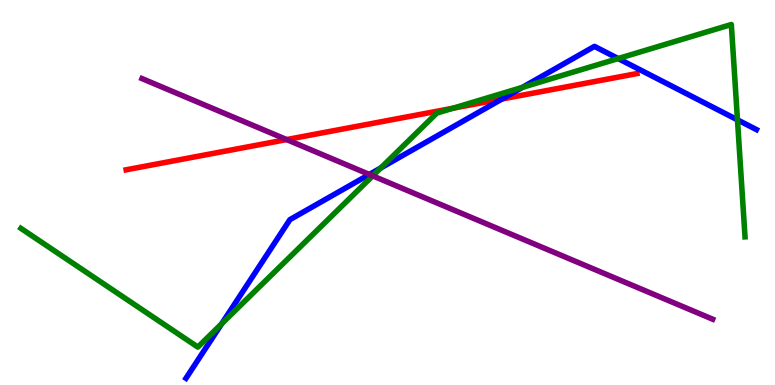[{'lines': ['blue', 'red'], 'intersections': [{'x': 6.48, 'y': 7.43}]}, {'lines': ['green', 'red'], 'intersections': [{'x': 5.85, 'y': 7.19}]}, {'lines': ['purple', 'red'], 'intersections': [{'x': 3.7, 'y': 6.37}]}, {'lines': ['blue', 'green'], 'intersections': [{'x': 2.86, 'y': 1.59}, {'x': 4.91, 'y': 5.64}, {'x': 6.74, 'y': 7.73}, {'x': 7.98, 'y': 8.48}, {'x': 9.52, 'y': 6.89}]}, {'lines': ['blue', 'purple'], 'intersections': [{'x': 4.77, 'y': 5.47}]}, {'lines': ['green', 'purple'], 'intersections': [{'x': 4.81, 'y': 5.43}]}]